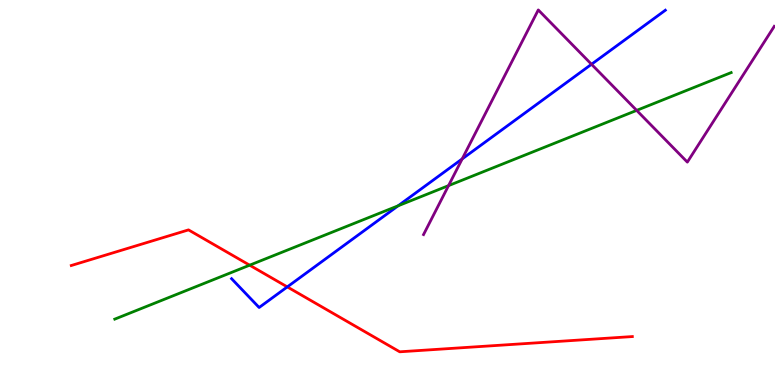[{'lines': ['blue', 'red'], 'intersections': [{'x': 3.71, 'y': 2.55}]}, {'lines': ['green', 'red'], 'intersections': [{'x': 3.22, 'y': 3.11}]}, {'lines': ['purple', 'red'], 'intersections': []}, {'lines': ['blue', 'green'], 'intersections': [{'x': 5.14, 'y': 4.65}]}, {'lines': ['blue', 'purple'], 'intersections': [{'x': 5.96, 'y': 5.87}, {'x': 7.63, 'y': 8.33}]}, {'lines': ['green', 'purple'], 'intersections': [{'x': 5.79, 'y': 5.18}, {'x': 8.22, 'y': 7.13}]}]